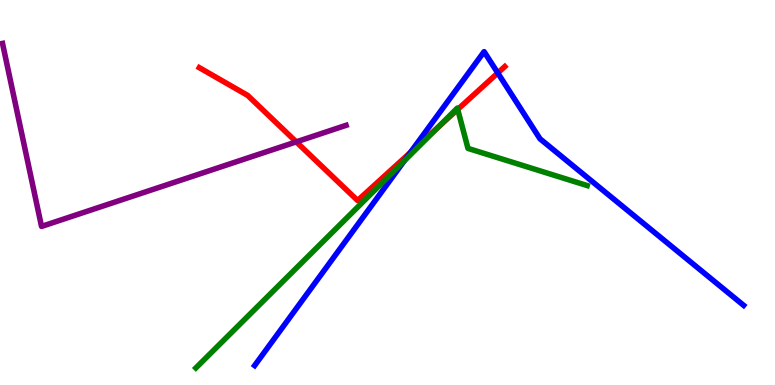[{'lines': ['blue', 'red'], 'intersections': [{'x': 5.3, 'y': 6.04}, {'x': 6.42, 'y': 8.1}]}, {'lines': ['green', 'red'], 'intersections': [{'x': 5.64, 'y': 6.68}, {'x': 5.91, 'y': 7.16}]}, {'lines': ['purple', 'red'], 'intersections': [{'x': 3.82, 'y': 6.32}]}, {'lines': ['blue', 'green'], 'intersections': [{'x': 5.22, 'y': 5.83}]}, {'lines': ['blue', 'purple'], 'intersections': []}, {'lines': ['green', 'purple'], 'intersections': []}]